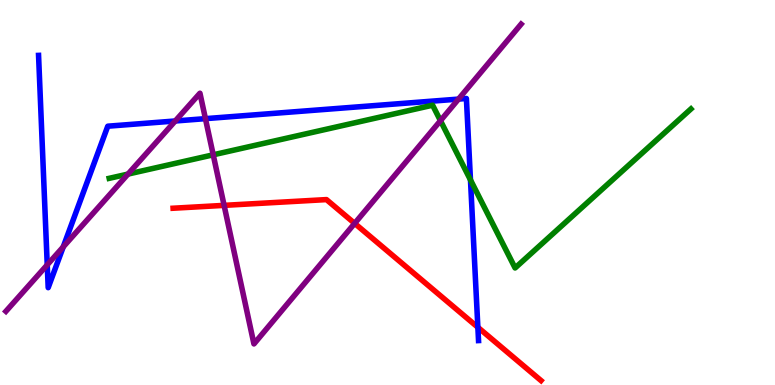[{'lines': ['blue', 'red'], 'intersections': [{'x': 6.17, 'y': 1.5}]}, {'lines': ['green', 'red'], 'intersections': []}, {'lines': ['purple', 'red'], 'intersections': [{'x': 2.89, 'y': 4.67}, {'x': 4.58, 'y': 4.2}]}, {'lines': ['blue', 'green'], 'intersections': [{'x': 6.07, 'y': 5.33}]}, {'lines': ['blue', 'purple'], 'intersections': [{'x': 0.61, 'y': 3.12}, {'x': 0.816, 'y': 3.59}, {'x': 2.26, 'y': 6.86}, {'x': 2.65, 'y': 6.92}, {'x': 5.92, 'y': 7.43}]}, {'lines': ['green', 'purple'], 'intersections': [{'x': 1.65, 'y': 5.48}, {'x': 2.75, 'y': 5.98}, {'x': 5.68, 'y': 6.87}]}]